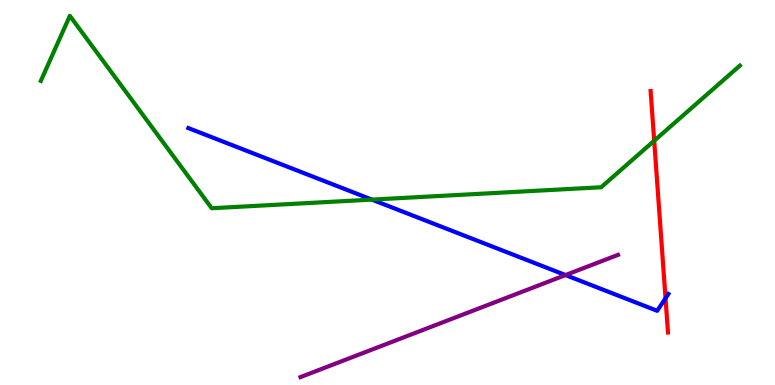[{'lines': ['blue', 'red'], 'intersections': [{'x': 8.59, 'y': 2.25}]}, {'lines': ['green', 'red'], 'intersections': [{'x': 8.44, 'y': 6.34}]}, {'lines': ['purple', 'red'], 'intersections': []}, {'lines': ['blue', 'green'], 'intersections': [{'x': 4.8, 'y': 4.82}]}, {'lines': ['blue', 'purple'], 'intersections': [{'x': 7.3, 'y': 2.86}]}, {'lines': ['green', 'purple'], 'intersections': []}]